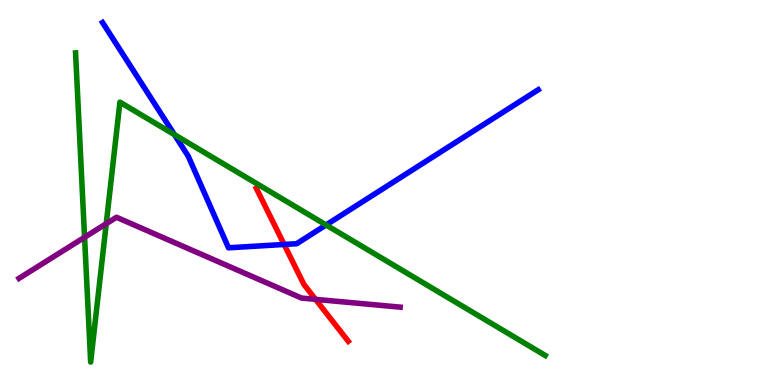[{'lines': ['blue', 'red'], 'intersections': [{'x': 3.67, 'y': 3.65}]}, {'lines': ['green', 'red'], 'intersections': []}, {'lines': ['purple', 'red'], 'intersections': [{'x': 4.07, 'y': 2.22}]}, {'lines': ['blue', 'green'], 'intersections': [{'x': 2.25, 'y': 6.5}, {'x': 4.21, 'y': 4.16}]}, {'lines': ['blue', 'purple'], 'intersections': []}, {'lines': ['green', 'purple'], 'intersections': [{'x': 1.09, 'y': 3.84}, {'x': 1.37, 'y': 4.19}]}]